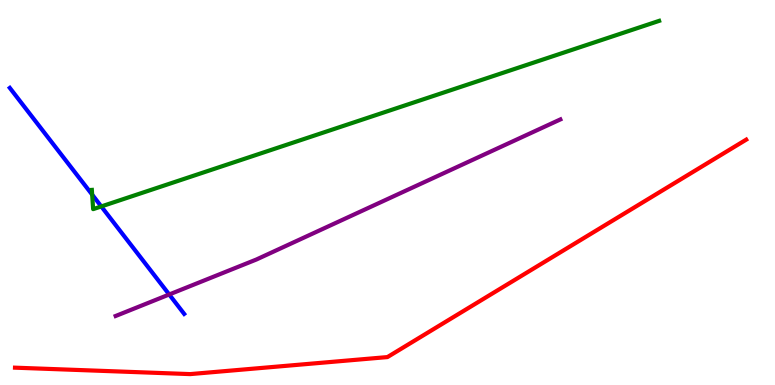[{'lines': ['blue', 'red'], 'intersections': []}, {'lines': ['green', 'red'], 'intersections': []}, {'lines': ['purple', 'red'], 'intersections': []}, {'lines': ['blue', 'green'], 'intersections': [{'x': 1.19, 'y': 4.94}, {'x': 1.31, 'y': 4.64}]}, {'lines': ['blue', 'purple'], 'intersections': [{'x': 2.18, 'y': 2.35}]}, {'lines': ['green', 'purple'], 'intersections': []}]